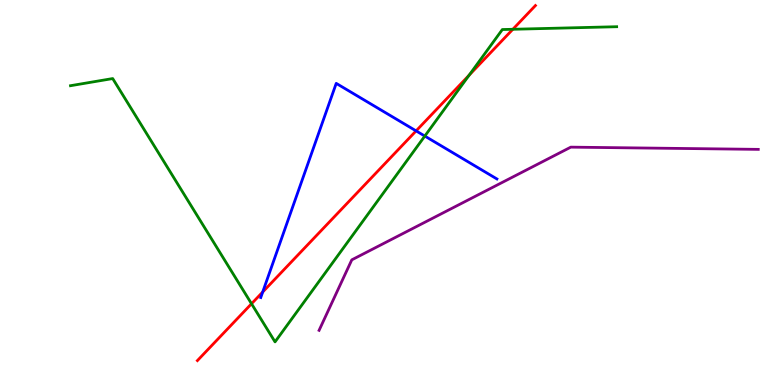[{'lines': ['blue', 'red'], 'intersections': [{'x': 3.39, 'y': 2.42}, {'x': 5.37, 'y': 6.6}]}, {'lines': ['green', 'red'], 'intersections': [{'x': 3.25, 'y': 2.11}, {'x': 6.05, 'y': 8.05}, {'x': 6.62, 'y': 9.24}]}, {'lines': ['purple', 'red'], 'intersections': []}, {'lines': ['blue', 'green'], 'intersections': [{'x': 5.48, 'y': 6.47}]}, {'lines': ['blue', 'purple'], 'intersections': []}, {'lines': ['green', 'purple'], 'intersections': []}]